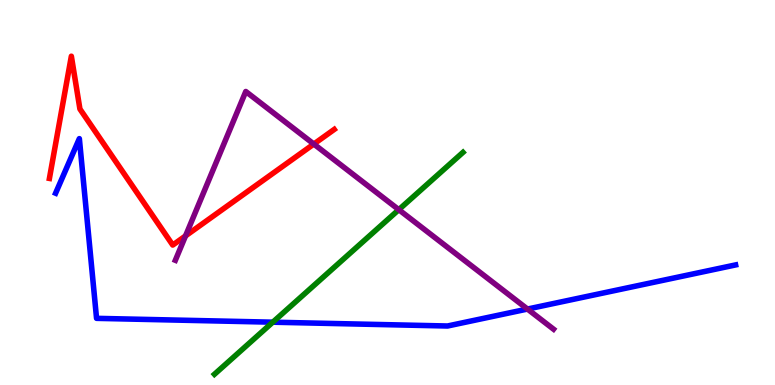[{'lines': ['blue', 'red'], 'intersections': []}, {'lines': ['green', 'red'], 'intersections': []}, {'lines': ['purple', 'red'], 'intersections': [{'x': 2.39, 'y': 3.87}, {'x': 4.05, 'y': 6.26}]}, {'lines': ['blue', 'green'], 'intersections': [{'x': 3.52, 'y': 1.63}]}, {'lines': ['blue', 'purple'], 'intersections': [{'x': 6.81, 'y': 1.97}]}, {'lines': ['green', 'purple'], 'intersections': [{'x': 5.15, 'y': 4.55}]}]